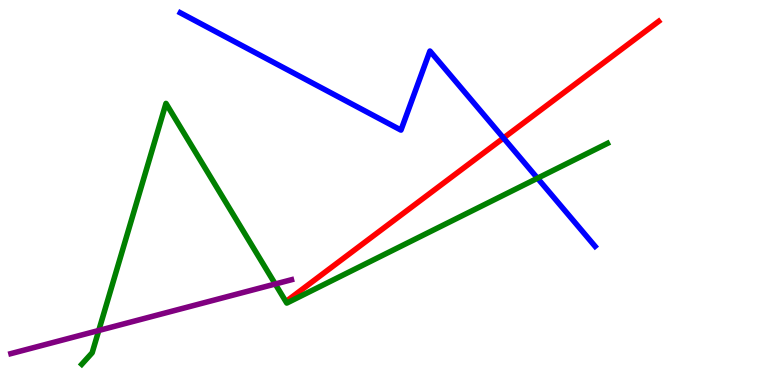[{'lines': ['blue', 'red'], 'intersections': [{'x': 6.5, 'y': 6.42}]}, {'lines': ['green', 'red'], 'intersections': []}, {'lines': ['purple', 'red'], 'intersections': []}, {'lines': ['blue', 'green'], 'intersections': [{'x': 6.94, 'y': 5.37}]}, {'lines': ['blue', 'purple'], 'intersections': []}, {'lines': ['green', 'purple'], 'intersections': [{'x': 1.27, 'y': 1.42}, {'x': 3.55, 'y': 2.62}]}]